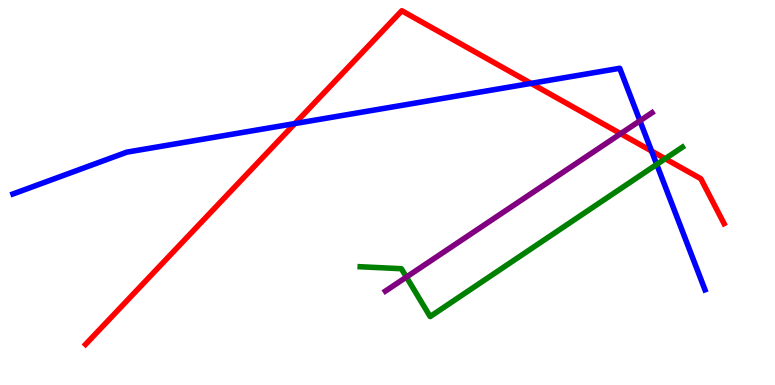[{'lines': ['blue', 'red'], 'intersections': [{'x': 3.8, 'y': 6.79}, {'x': 6.85, 'y': 7.83}, {'x': 8.41, 'y': 6.08}]}, {'lines': ['green', 'red'], 'intersections': [{'x': 8.58, 'y': 5.88}]}, {'lines': ['purple', 'red'], 'intersections': [{'x': 8.01, 'y': 6.53}]}, {'lines': ['blue', 'green'], 'intersections': [{'x': 8.47, 'y': 5.73}]}, {'lines': ['blue', 'purple'], 'intersections': [{'x': 8.26, 'y': 6.86}]}, {'lines': ['green', 'purple'], 'intersections': [{'x': 5.24, 'y': 2.8}]}]